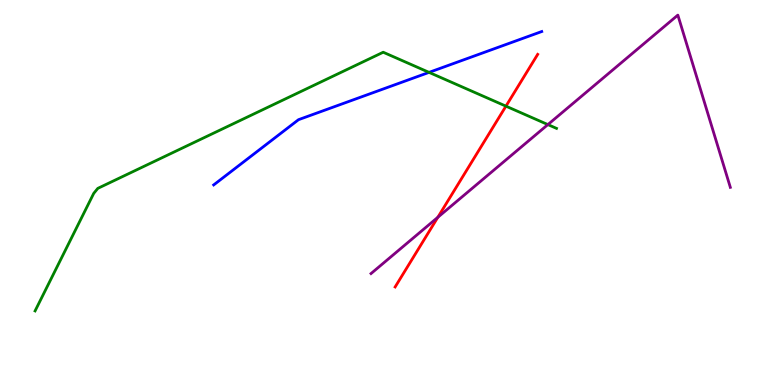[{'lines': ['blue', 'red'], 'intersections': []}, {'lines': ['green', 'red'], 'intersections': [{'x': 6.53, 'y': 7.24}]}, {'lines': ['purple', 'red'], 'intersections': [{'x': 5.65, 'y': 4.36}]}, {'lines': ['blue', 'green'], 'intersections': [{'x': 5.54, 'y': 8.12}]}, {'lines': ['blue', 'purple'], 'intersections': []}, {'lines': ['green', 'purple'], 'intersections': [{'x': 7.07, 'y': 6.76}]}]